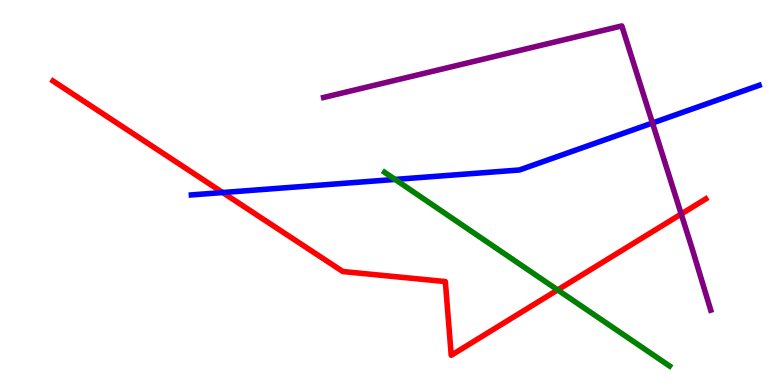[{'lines': ['blue', 'red'], 'intersections': [{'x': 2.87, 'y': 5.0}]}, {'lines': ['green', 'red'], 'intersections': [{'x': 7.2, 'y': 2.47}]}, {'lines': ['purple', 'red'], 'intersections': [{'x': 8.79, 'y': 4.44}]}, {'lines': ['blue', 'green'], 'intersections': [{'x': 5.1, 'y': 5.34}]}, {'lines': ['blue', 'purple'], 'intersections': [{'x': 8.42, 'y': 6.81}]}, {'lines': ['green', 'purple'], 'intersections': []}]